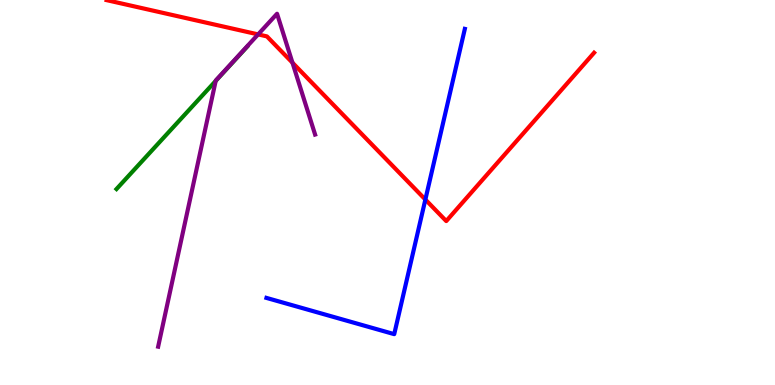[{'lines': ['blue', 'red'], 'intersections': [{'x': 5.49, 'y': 4.82}]}, {'lines': ['green', 'red'], 'intersections': []}, {'lines': ['purple', 'red'], 'intersections': [{'x': 3.33, 'y': 9.11}, {'x': 3.77, 'y': 8.37}]}, {'lines': ['blue', 'green'], 'intersections': []}, {'lines': ['blue', 'purple'], 'intersections': []}, {'lines': ['green', 'purple'], 'intersections': [{'x': 2.78, 'y': 7.9}]}]